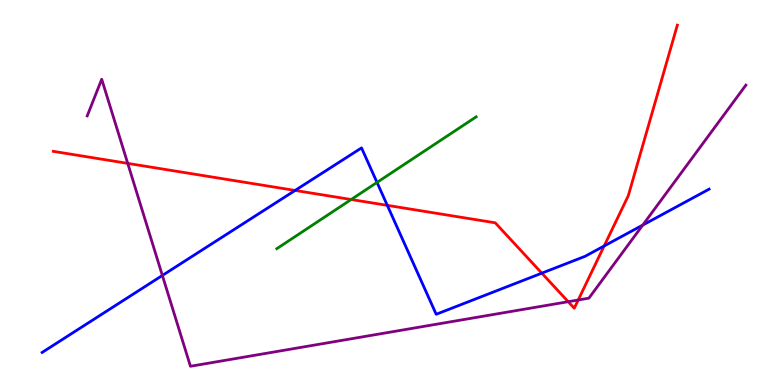[{'lines': ['blue', 'red'], 'intersections': [{'x': 3.81, 'y': 5.05}, {'x': 5.0, 'y': 4.67}, {'x': 6.99, 'y': 2.9}, {'x': 7.8, 'y': 3.61}]}, {'lines': ['green', 'red'], 'intersections': [{'x': 4.53, 'y': 4.82}]}, {'lines': ['purple', 'red'], 'intersections': [{'x': 1.65, 'y': 5.76}, {'x': 7.33, 'y': 2.16}, {'x': 7.46, 'y': 2.21}]}, {'lines': ['blue', 'green'], 'intersections': [{'x': 4.86, 'y': 5.26}]}, {'lines': ['blue', 'purple'], 'intersections': [{'x': 2.1, 'y': 2.85}, {'x': 8.29, 'y': 4.15}]}, {'lines': ['green', 'purple'], 'intersections': []}]